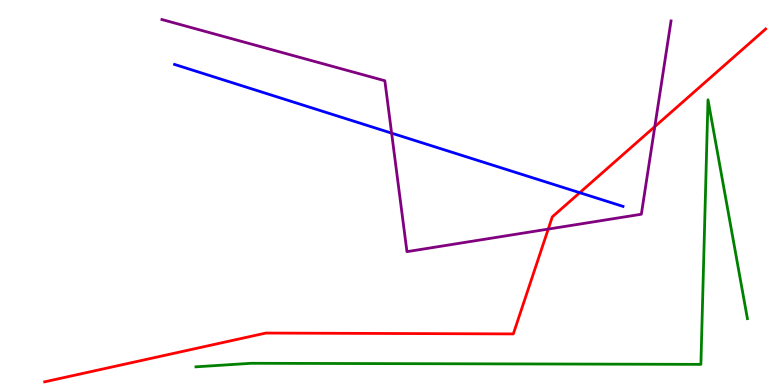[{'lines': ['blue', 'red'], 'intersections': [{'x': 7.48, 'y': 4.99}]}, {'lines': ['green', 'red'], 'intersections': []}, {'lines': ['purple', 'red'], 'intersections': [{'x': 7.07, 'y': 4.05}, {'x': 8.45, 'y': 6.71}]}, {'lines': ['blue', 'green'], 'intersections': []}, {'lines': ['blue', 'purple'], 'intersections': [{'x': 5.05, 'y': 6.54}]}, {'lines': ['green', 'purple'], 'intersections': []}]